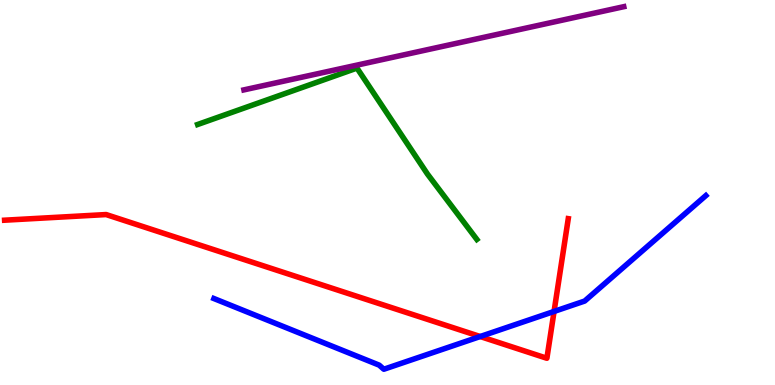[{'lines': ['blue', 'red'], 'intersections': [{'x': 6.2, 'y': 1.26}, {'x': 7.15, 'y': 1.91}]}, {'lines': ['green', 'red'], 'intersections': []}, {'lines': ['purple', 'red'], 'intersections': []}, {'lines': ['blue', 'green'], 'intersections': []}, {'lines': ['blue', 'purple'], 'intersections': []}, {'lines': ['green', 'purple'], 'intersections': []}]